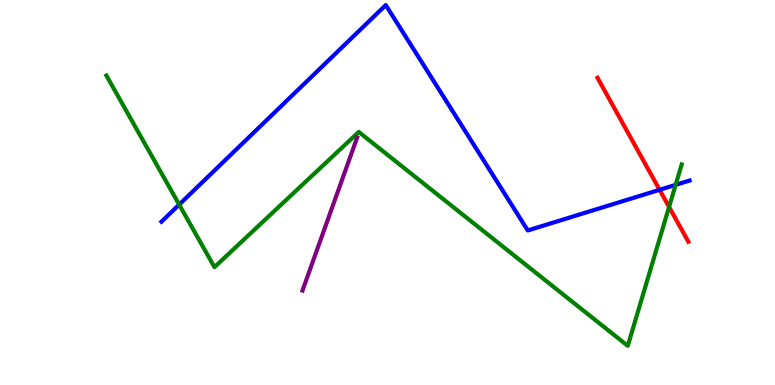[{'lines': ['blue', 'red'], 'intersections': [{'x': 8.51, 'y': 5.07}]}, {'lines': ['green', 'red'], 'intersections': [{'x': 8.63, 'y': 4.63}]}, {'lines': ['purple', 'red'], 'intersections': []}, {'lines': ['blue', 'green'], 'intersections': [{'x': 2.31, 'y': 4.69}, {'x': 8.72, 'y': 5.2}]}, {'lines': ['blue', 'purple'], 'intersections': []}, {'lines': ['green', 'purple'], 'intersections': []}]